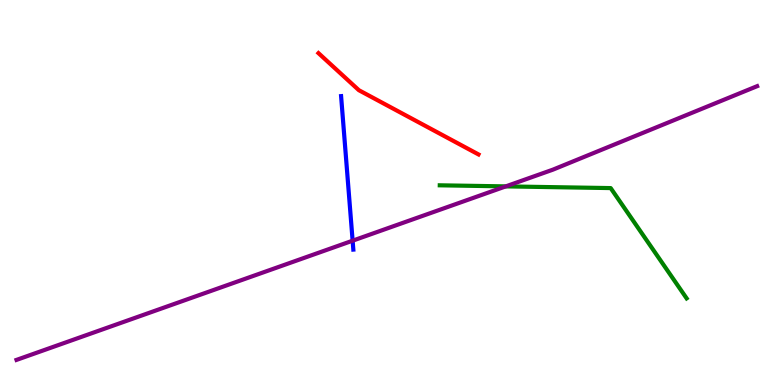[{'lines': ['blue', 'red'], 'intersections': []}, {'lines': ['green', 'red'], 'intersections': []}, {'lines': ['purple', 'red'], 'intersections': []}, {'lines': ['blue', 'green'], 'intersections': []}, {'lines': ['blue', 'purple'], 'intersections': [{'x': 4.55, 'y': 3.75}]}, {'lines': ['green', 'purple'], 'intersections': [{'x': 6.53, 'y': 5.16}]}]